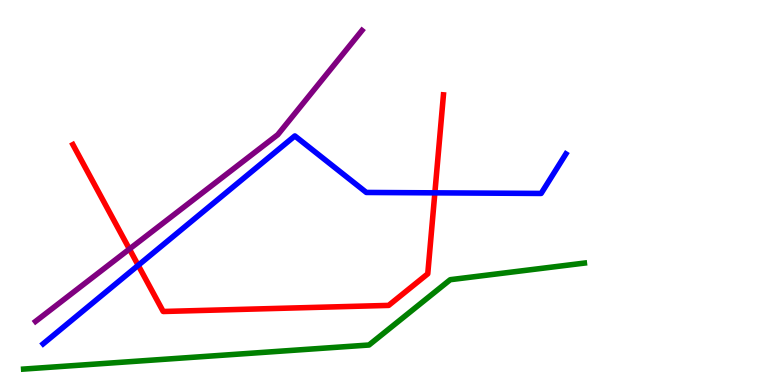[{'lines': ['blue', 'red'], 'intersections': [{'x': 1.78, 'y': 3.11}, {'x': 5.61, 'y': 4.99}]}, {'lines': ['green', 'red'], 'intersections': []}, {'lines': ['purple', 'red'], 'intersections': [{'x': 1.67, 'y': 3.53}]}, {'lines': ['blue', 'green'], 'intersections': []}, {'lines': ['blue', 'purple'], 'intersections': []}, {'lines': ['green', 'purple'], 'intersections': []}]